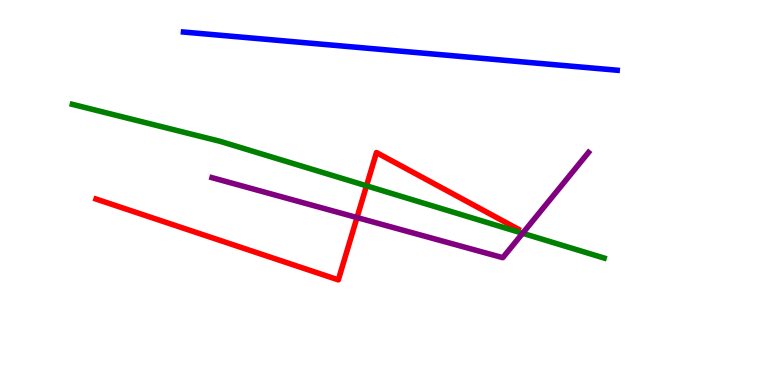[{'lines': ['blue', 'red'], 'intersections': []}, {'lines': ['green', 'red'], 'intersections': [{'x': 4.73, 'y': 5.17}]}, {'lines': ['purple', 'red'], 'intersections': [{'x': 4.61, 'y': 4.35}]}, {'lines': ['blue', 'green'], 'intersections': []}, {'lines': ['blue', 'purple'], 'intersections': []}, {'lines': ['green', 'purple'], 'intersections': [{'x': 6.74, 'y': 3.94}]}]